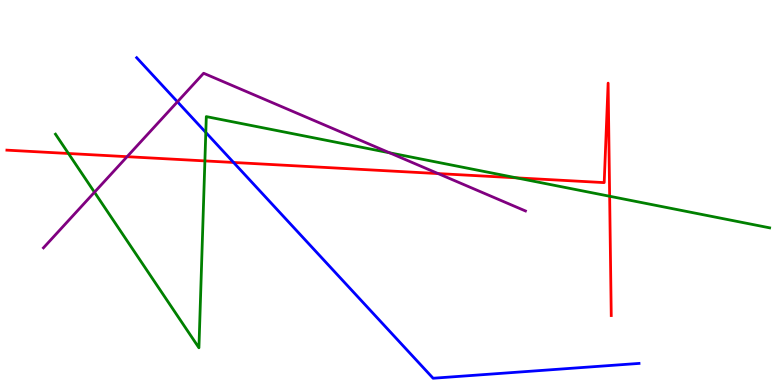[{'lines': ['blue', 'red'], 'intersections': [{'x': 3.01, 'y': 5.78}]}, {'lines': ['green', 'red'], 'intersections': [{'x': 0.883, 'y': 6.01}, {'x': 2.64, 'y': 5.82}, {'x': 6.66, 'y': 5.38}, {'x': 7.87, 'y': 4.9}]}, {'lines': ['purple', 'red'], 'intersections': [{'x': 1.64, 'y': 5.93}, {'x': 5.65, 'y': 5.49}]}, {'lines': ['blue', 'green'], 'intersections': [{'x': 2.66, 'y': 6.56}]}, {'lines': ['blue', 'purple'], 'intersections': [{'x': 2.29, 'y': 7.36}]}, {'lines': ['green', 'purple'], 'intersections': [{'x': 1.22, 'y': 5.01}, {'x': 5.03, 'y': 6.03}]}]